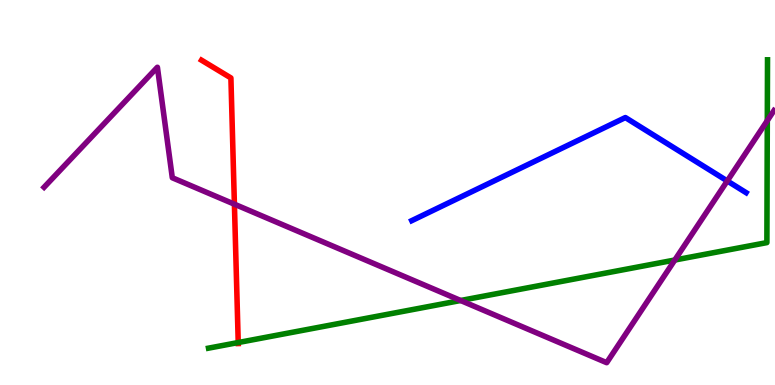[{'lines': ['blue', 'red'], 'intersections': []}, {'lines': ['green', 'red'], 'intersections': [{'x': 3.07, 'y': 1.1}]}, {'lines': ['purple', 'red'], 'intersections': [{'x': 3.02, 'y': 4.7}]}, {'lines': ['blue', 'green'], 'intersections': []}, {'lines': ['blue', 'purple'], 'intersections': [{'x': 9.38, 'y': 5.3}]}, {'lines': ['green', 'purple'], 'intersections': [{'x': 5.94, 'y': 2.19}, {'x': 8.71, 'y': 3.25}, {'x': 9.9, 'y': 6.87}]}]